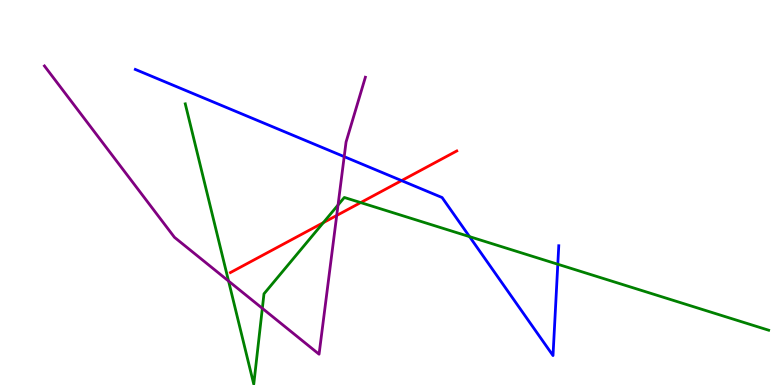[{'lines': ['blue', 'red'], 'intersections': [{'x': 5.18, 'y': 5.31}]}, {'lines': ['green', 'red'], 'intersections': [{'x': 4.17, 'y': 4.22}, {'x': 4.65, 'y': 4.74}]}, {'lines': ['purple', 'red'], 'intersections': [{'x': 4.34, 'y': 4.4}]}, {'lines': ['blue', 'green'], 'intersections': [{'x': 6.06, 'y': 3.85}, {'x': 7.2, 'y': 3.14}]}, {'lines': ['blue', 'purple'], 'intersections': [{'x': 4.44, 'y': 5.93}]}, {'lines': ['green', 'purple'], 'intersections': [{'x': 2.95, 'y': 2.7}, {'x': 3.39, 'y': 1.99}, {'x': 4.36, 'y': 4.68}]}]